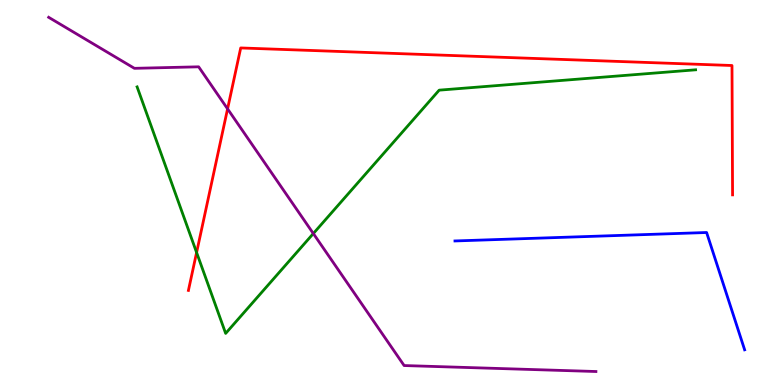[{'lines': ['blue', 'red'], 'intersections': []}, {'lines': ['green', 'red'], 'intersections': [{'x': 2.54, 'y': 3.44}]}, {'lines': ['purple', 'red'], 'intersections': [{'x': 2.94, 'y': 7.17}]}, {'lines': ['blue', 'green'], 'intersections': []}, {'lines': ['blue', 'purple'], 'intersections': []}, {'lines': ['green', 'purple'], 'intersections': [{'x': 4.04, 'y': 3.93}]}]